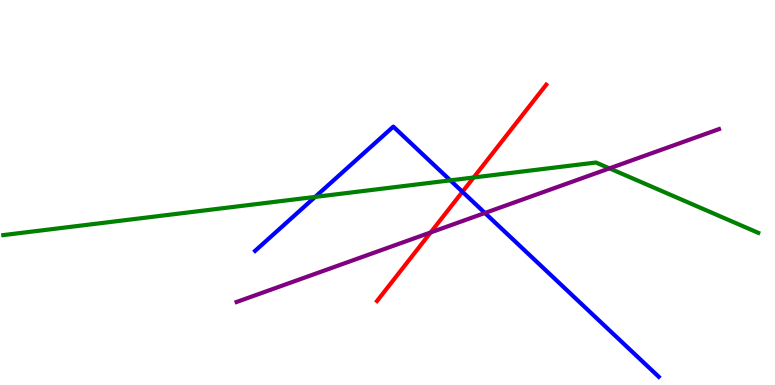[{'lines': ['blue', 'red'], 'intersections': [{'x': 5.97, 'y': 5.02}]}, {'lines': ['green', 'red'], 'intersections': [{'x': 6.11, 'y': 5.39}]}, {'lines': ['purple', 'red'], 'intersections': [{'x': 5.56, 'y': 3.96}]}, {'lines': ['blue', 'green'], 'intersections': [{'x': 4.07, 'y': 4.89}, {'x': 5.81, 'y': 5.32}]}, {'lines': ['blue', 'purple'], 'intersections': [{'x': 6.26, 'y': 4.47}]}, {'lines': ['green', 'purple'], 'intersections': [{'x': 7.86, 'y': 5.63}]}]